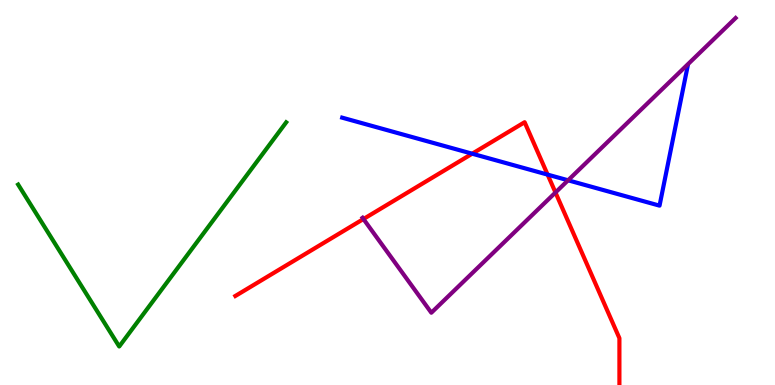[{'lines': ['blue', 'red'], 'intersections': [{'x': 6.09, 'y': 6.01}, {'x': 7.07, 'y': 5.46}]}, {'lines': ['green', 'red'], 'intersections': []}, {'lines': ['purple', 'red'], 'intersections': [{'x': 4.69, 'y': 4.31}, {'x': 7.17, 'y': 5.0}]}, {'lines': ['blue', 'green'], 'intersections': []}, {'lines': ['blue', 'purple'], 'intersections': [{'x': 7.33, 'y': 5.32}]}, {'lines': ['green', 'purple'], 'intersections': []}]